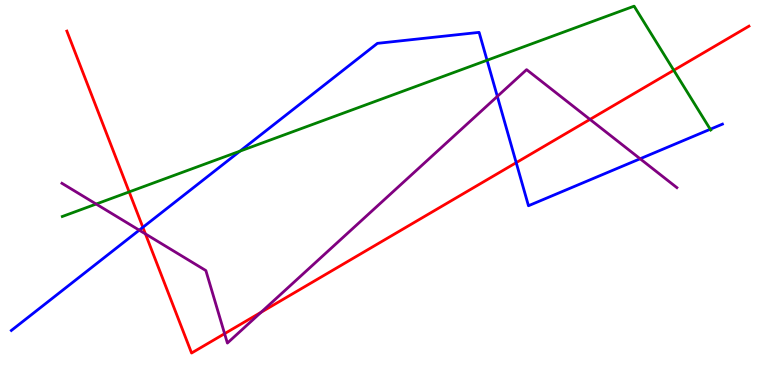[{'lines': ['blue', 'red'], 'intersections': [{'x': 1.84, 'y': 4.1}, {'x': 6.66, 'y': 5.78}]}, {'lines': ['green', 'red'], 'intersections': [{'x': 1.67, 'y': 5.02}, {'x': 8.69, 'y': 8.17}]}, {'lines': ['purple', 'red'], 'intersections': [{'x': 1.88, 'y': 3.92}, {'x': 2.9, 'y': 1.33}, {'x': 3.37, 'y': 1.89}, {'x': 7.61, 'y': 6.9}]}, {'lines': ['blue', 'green'], 'intersections': [{'x': 3.1, 'y': 6.07}, {'x': 6.28, 'y': 8.43}, {'x': 9.16, 'y': 6.64}]}, {'lines': ['blue', 'purple'], 'intersections': [{'x': 1.8, 'y': 4.02}, {'x': 6.42, 'y': 7.5}, {'x': 8.26, 'y': 5.88}]}, {'lines': ['green', 'purple'], 'intersections': [{'x': 1.24, 'y': 4.7}]}]